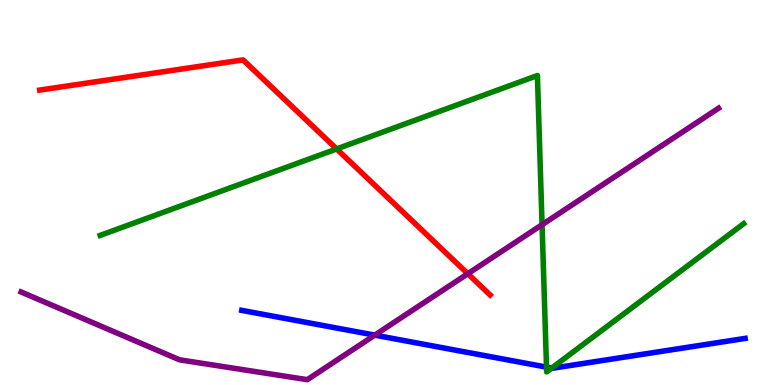[{'lines': ['blue', 'red'], 'intersections': []}, {'lines': ['green', 'red'], 'intersections': [{'x': 4.34, 'y': 6.13}]}, {'lines': ['purple', 'red'], 'intersections': [{'x': 6.04, 'y': 2.89}]}, {'lines': ['blue', 'green'], 'intersections': [{'x': 7.05, 'y': 0.465}, {'x': 7.12, 'y': 0.439}]}, {'lines': ['blue', 'purple'], 'intersections': [{'x': 4.84, 'y': 1.3}]}, {'lines': ['green', 'purple'], 'intersections': [{'x': 6.99, 'y': 4.16}]}]